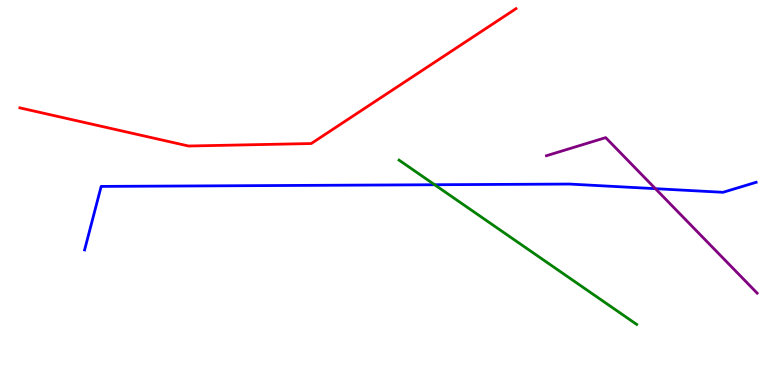[{'lines': ['blue', 'red'], 'intersections': []}, {'lines': ['green', 'red'], 'intersections': []}, {'lines': ['purple', 'red'], 'intersections': []}, {'lines': ['blue', 'green'], 'intersections': [{'x': 5.61, 'y': 5.2}]}, {'lines': ['blue', 'purple'], 'intersections': [{'x': 8.46, 'y': 5.1}]}, {'lines': ['green', 'purple'], 'intersections': []}]